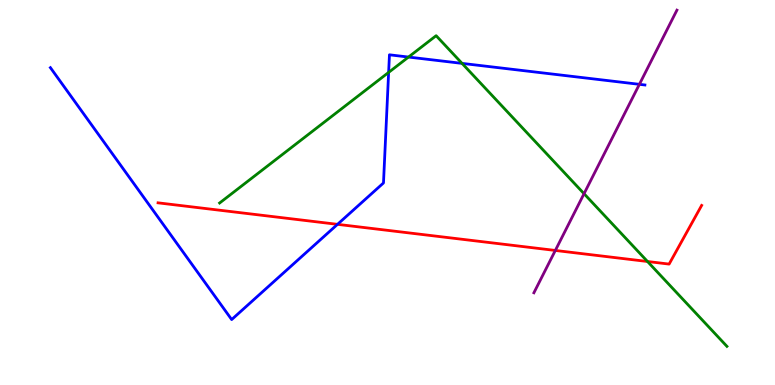[{'lines': ['blue', 'red'], 'intersections': [{'x': 4.35, 'y': 4.17}]}, {'lines': ['green', 'red'], 'intersections': [{'x': 8.35, 'y': 3.21}]}, {'lines': ['purple', 'red'], 'intersections': [{'x': 7.17, 'y': 3.49}]}, {'lines': ['blue', 'green'], 'intersections': [{'x': 5.01, 'y': 8.12}, {'x': 5.27, 'y': 8.52}, {'x': 5.96, 'y': 8.35}]}, {'lines': ['blue', 'purple'], 'intersections': [{'x': 8.25, 'y': 7.81}]}, {'lines': ['green', 'purple'], 'intersections': [{'x': 7.54, 'y': 4.97}]}]